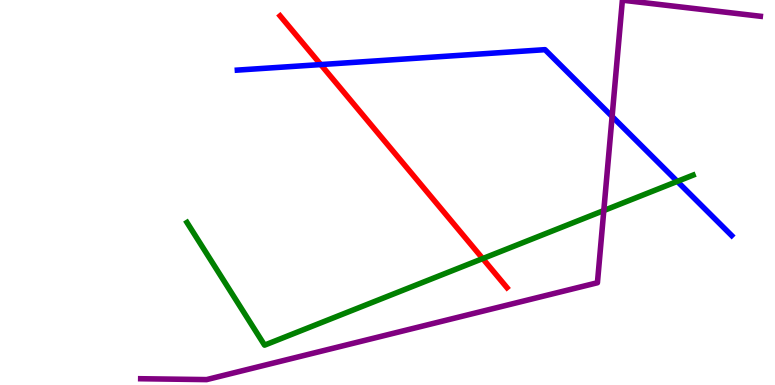[{'lines': ['blue', 'red'], 'intersections': [{'x': 4.14, 'y': 8.32}]}, {'lines': ['green', 'red'], 'intersections': [{'x': 6.23, 'y': 3.28}]}, {'lines': ['purple', 'red'], 'intersections': []}, {'lines': ['blue', 'green'], 'intersections': [{'x': 8.74, 'y': 5.29}]}, {'lines': ['blue', 'purple'], 'intersections': [{'x': 7.9, 'y': 6.97}]}, {'lines': ['green', 'purple'], 'intersections': [{'x': 7.79, 'y': 4.53}]}]